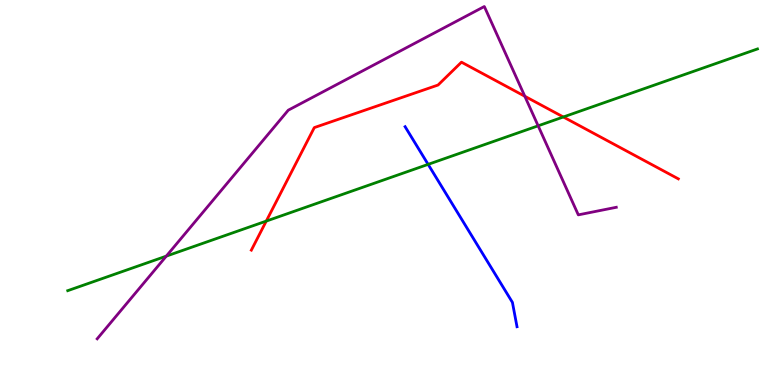[{'lines': ['blue', 'red'], 'intersections': []}, {'lines': ['green', 'red'], 'intersections': [{'x': 3.44, 'y': 4.26}, {'x': 7.27, 'y': 6.96}]}, {'lines': ['purple', 'red'], 'intersections': [{'x': 6.77, 'y': 7.5}]}, {'lines': ['blue', 'green'], 'intersections': [{'x': 5.52, 'y': 5.73}]}, {'lines': ['blue', 'purple'], 'intersections': []}, {'lines': ['green', 'purple'], 'intersections': [{'x': 2.15, 'y': 3.35}, {'x': 6.94, 'y': 6.73}]}]